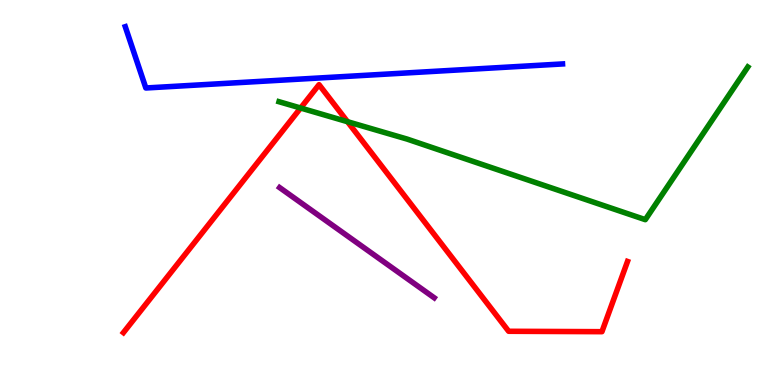[{'lines': ['blue', 'red'], 'intersections': []}, {'lines': ['green', 'red'], 'intersections': [{'x': 3.88, 'y': 7.19}, {'x': 4.48, 'y': 6.84}]}, {'lines': ['purple', 'red'], 'intersections': []}, {'lines': ['blue', 'green'], 'intersections': []}, {'lines': ['blue', 'purple'], 'intersections': []}, {'lines': ['green', 'purple'], 'intersections': []}]